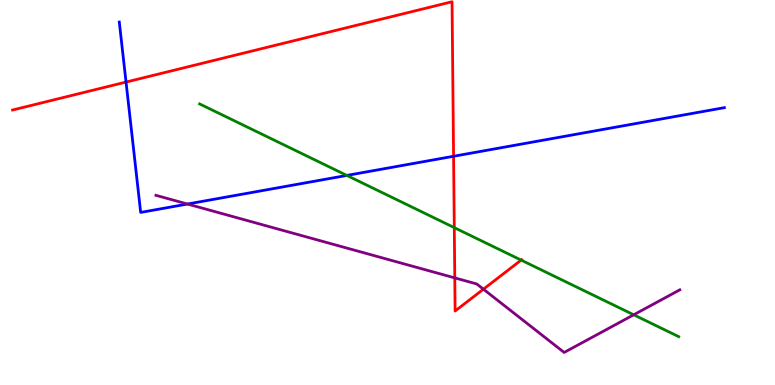[{'lines': ['blue', 'red'], 'intersections': [{'x': 1.63, 'y': 7.87}, {'x': 5.85, 'y': 5.94}]}, {'lines': ['green', 'red'], 'intersections': [{'x': 5.86, 'y': 4.09}, {'x': 6.72, 'y': 3.24}]}, {'lines': ['purple', 'red'], 'intersections': [{'x': 5.87, 'y': 2.78}, {'x': 6.24, 'y': 2.49}]}, {'lines': ['blue', 'green'], 'intersections': [{'x': 4.48, 'y': 5.44}]}, {'lines': ['blue', 'purple'], 'intersections': [{'x': 2.42, 'y': 4.7}]}, {'lines': ['green', 'purple'], 'intersections': [{'x': 8.18, 'y': 1.82}]}]